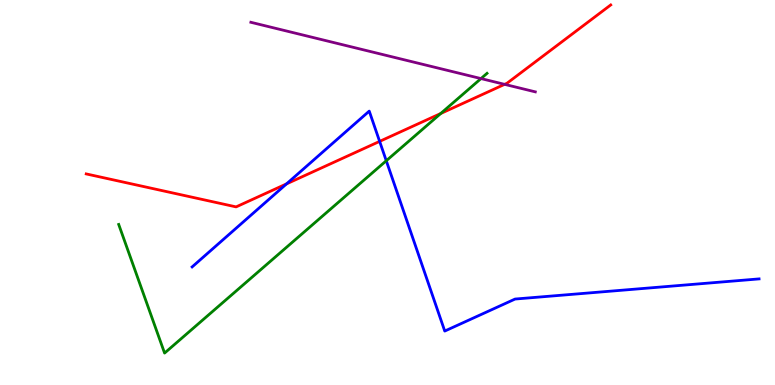[{'lines': ['blue', 'red'], 'intersections': [{'x': 3.7, 'y': 5.22}, {'x': 4.9, 'y': 6.33}]}, {'lines': ['green', 'red'], 'intersections': [{'x': 5.69, 'y': 7.05}]}, {'lines': ['purple', 'red'], 'intersections': [{'x': 6.51, 'y': 7.81}]}, {'lines': ['blue', 'green'], 'intersections': [{'x': 4.98, 'y': 5.82}]}, {'lines': ['blue', 'purple'], 'intersections': []}, {'lines': ['green', 'purple'], 'intersections': [{'x': 6.21, 'y': 7.96}]}]